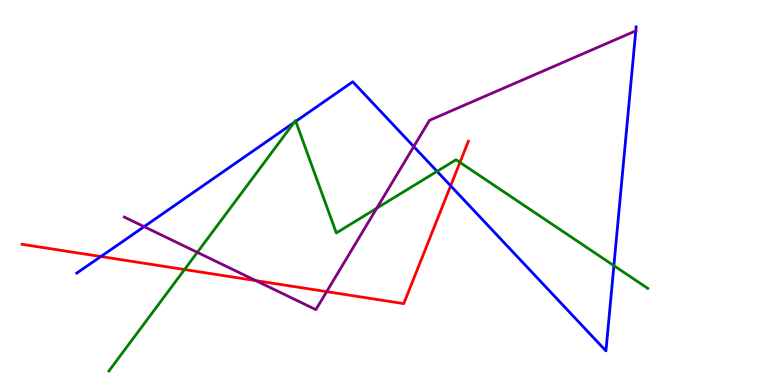[{'lines': ['blue', 'red'], 'intersections': [{'x': 1.3, 'y': 3.34}, {'x': 5.81, 'y': 5.17}]}, {'lines': ['green', 'red'], 'intersections': [{'x': 2.38, 'y': 3.0}, {'x': 5.93, 'y': 5.78}]}, {'lines': ['purple', 'red'], 'intersections': [{'x': 3.3, 'y': 2.71}, {'x': 4.22, 'y': 2.43}]}, {'lines': ['blue', 'green'], 'intersections': [{'x': 3.79, 'y': 6.82}, {'x': 3.82, 'y': 6.85}, {'x': 5.64, 'y': 5.55}, {'x': 7.92, 'y': 3.1}]}, {'lines': ['blue', 'purple'], 'intersections': [{'x': 1.86, 'y': 4.11}, {'x': 5.34, 'y': 6.19}, {'x': 8.2, 'y': 9.2}]}, {'lines': ['green', 'purple'], 'intersections': [{'x': 2.55, 'y': 3.45}, {'x': 4.86, 'y': 4.59}]}]